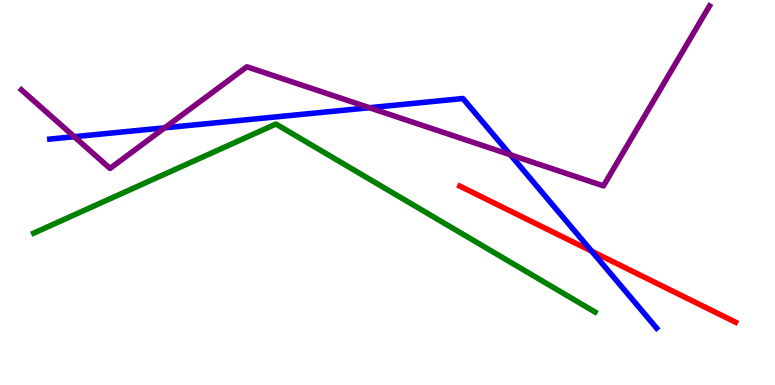[{'lines': ['blue', 'red'], 'intersections': [{'x': 7.63, 'y': 3.48}]}, {'lines': ['green', 'red'], 'intersections': []}, {'lines': ['purple', 'red'], 'intersections': []}, {'lines': ['blue', 'green'], 'intersections': []}, {'lines': ['blue', 'purple'], 'intersections': [{'x': 0.958, 'y': 6.45}, {'x': 2.13, 'y': 6.68}, {'x': 4.77, 'y': 7.2}, {'x': 6.59, 'y': 5.98}]}, {'lines': ['green', 'purple'], 'intersections': []}]